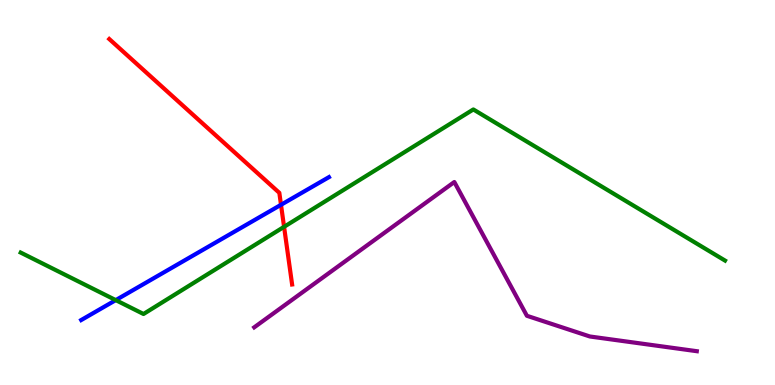[{'lines': ['blue', 'red'], 'intersections': [{'x': 3.63, 'y': 4.68}]}, {'lines': ['green', 'red'], 'intersections': [{'x': 3.67, 'y': 4.11}]}, {'lines': ['purple', 'red'], 'intersections': []}, {'lines': ['blue', 'green'], 'intersections': [{'x': 1.49, 'y': 2.2}]}, {'lines': ['blue', 'purple'], 'intersections': []}, {'lines': ['green', 'purple'], 'intersections': []}]